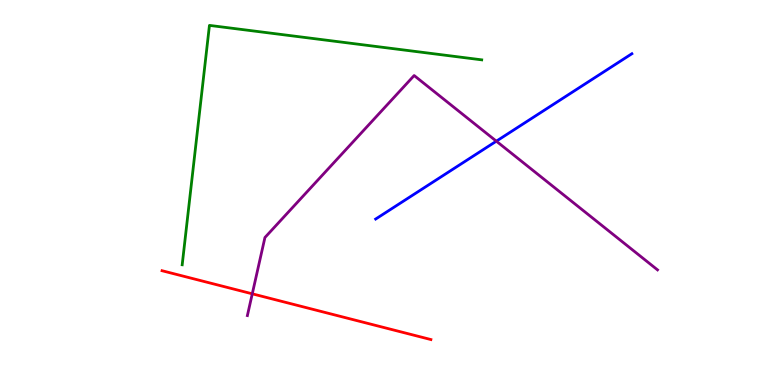[{'lines': ['blue', 'red'], 'intersections': []}, {'lines': ['green', 'red'], 'intersections': []}, {'lines': ['purple', 'red'], 'intersections': [{'x': 3.26, 'y': 2.37}]}, {'lines': ['blue', 'green'], 'intersections': []}, {'lines': ['blue', 'purple'], 'intersections': [{'x': 6.4, 'y': 6.33}]}, {'lines': ['green', 'purple'], 'intersections': []}]